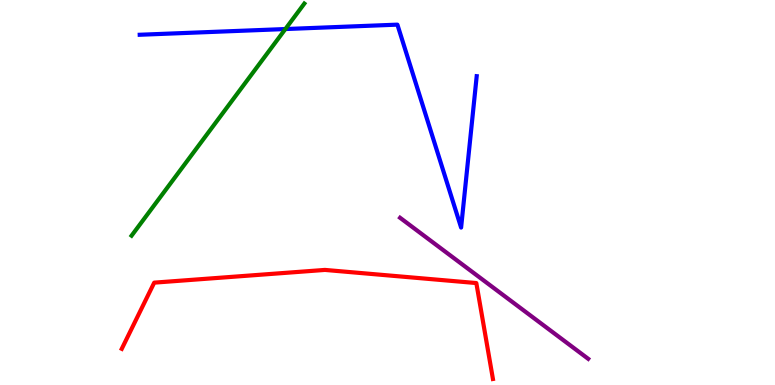[{'lines': ['blue', 'red'], 'intersections': []}, {'lines': ['green', 'red'], 'intersections': []}, {'lines': ['purple', 'red'], 'intersections': []}, {'lines': ['blue', 'green'], 'intersections': [{'x': 3.68, 'y': 9.25}]}, {'lines': ['blue', 'purple'], 'intersections': []}, {'lines': ['green', 'purple'], 'intersections': []}]